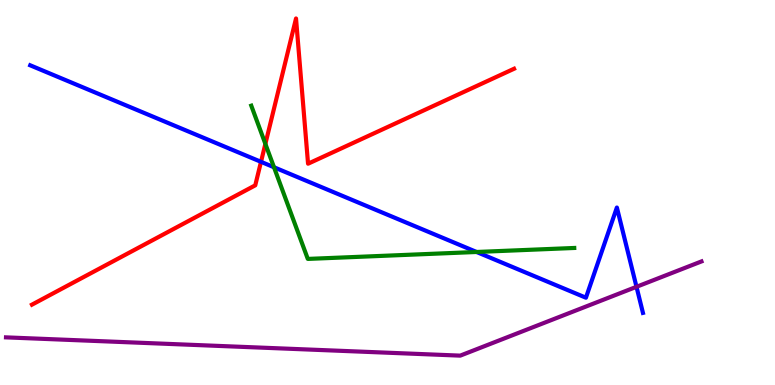[{'lines': ['blue', 'red'], 'intersections': [{'x': 3.37, 'y': 5.8}]}, {'lines': ['green', 'red'], 'intersections': [{'x': 3.42, 'y': 6.26}]}, {'lines': ['purple', 'red'], 'intersections': []}, {'lines': ['blue', 'green'], 'intersections': [{'x': 3.54, 'y': 5.66}, {'x': 6.15, 'y': 3.46}]}, {'lines': ['blue', 'purple'], 'intersections': [{'x': 8.21, 'y': 2.55}]}, {'lines': ['green', 'purple'], 'intersections': []}]